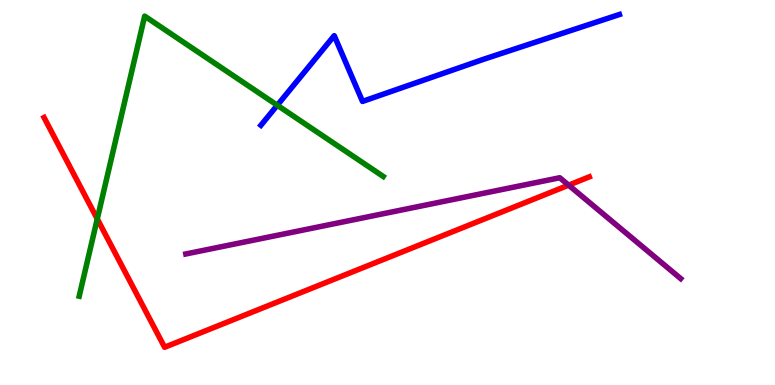[{'lines': ['blue', 'red'], 'intersections': []}, {'lines': ['green', 'red'], 'intersections': [{'x': 1.25, 'y': 4.31}]}, {'lines': ['purple', 'red'], 'intersections': [{'x': 7.34, 'y': 5.19}]}, {'lines': ['blue', 'green'], 'intersections': [{'x': 3.58, 'y': 7.27}]}, {'lines': ['blue', 'purple'], 'intersections': []}, {'lines': ['green', 'purple'], 'intersections': []}]